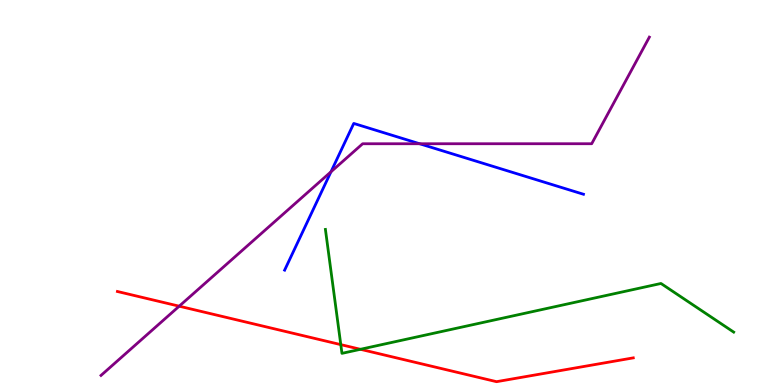[{'lines': ['blue', 'red'], 'intersections': []}, {'lines': ['green', 'red'], 'intersections': [{'x': 4.4, 'y': 1.05}, {'x': 4.65, 'y': 0.927}]}, {'lines': ['purple', 'red'], 'intersections': [{'x': 2.31, 'y': 2.05}]}, {'lines': ['blue', 'green'], 'intersections': []}, {'lines': ['blue', 'purple'], 'intersections': [{'x': 4.27, 'y': 5.54}, {'x': 5.41, 'y': 6.27}]}, {'lines': ['green', 'purple'], 'intersections': []}]